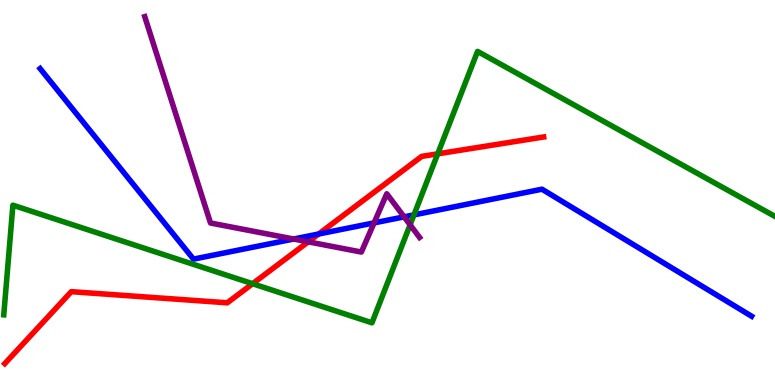[{'lines': ['blue', 'red'], 'intersections': [{'x': 4.11, 'y': 3.92}]}, {'lines': ['green', 'red'], 'intersections': [{'x': 3.26, 'y': 2.63}, {'x': 5.65, 'y': 6.0}]}, {'lines': ['purple', 'red'], 'intersections': [{'x': 3.98, 'y': 3.72}]}, {'lines': ['blue', 'green'], 'intersections': [{'x': 5.34, 'y': 4.42}]}, {'lines': ['blue', 'purple'], 'intersections': [{'x': 3.79, 'y': 3.79}, {'x': 4.83, 'y': 4.21}, {'x': 5.21, 'y': 4.37}]}, {'lines': ['green', 'purple'], 'intersections': [{'x': 5.29, 'y': 4.16}]}]